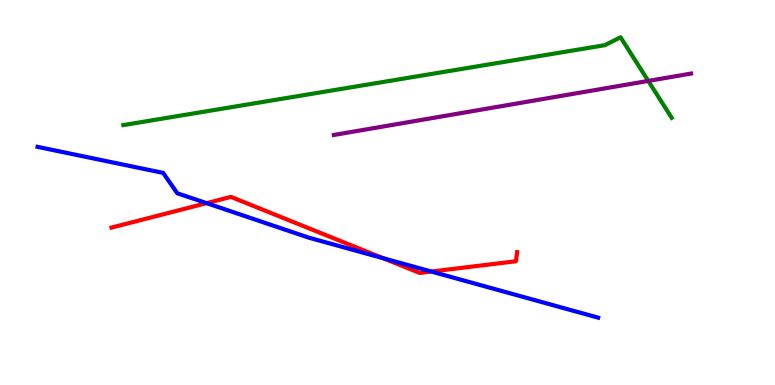[{'lines': ['blue', 'red'], 'intersections': [{'x': 2.67, 'y': 4.72}, {'x': 4.94, 'y': 3.29}, {'x': 5.57, 'y': 2.95}]}, {'lines': ['green', 'red'], 'intersections': []}, {'lines': ['purple', 'red'], 'intersections': []}, {'lines': ['blue', 'green'], 'intersections': []}, {'lines': ['blue', 'purple'], 'intersections': []}, {'lines': ['green', 'purple'], 'intersections': [{'x': 8.36, 'y': 7.9}]}]